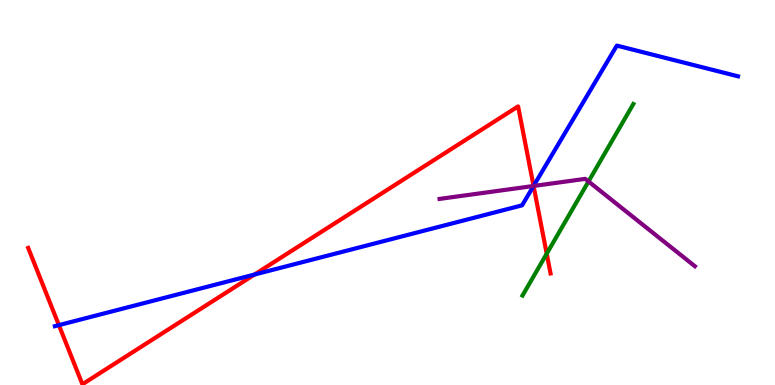[{'lines': ['blue', 'red'], 'intersections': [{'x': 0.76, 'y': 1.55}, {'x': 3.28, 'y': 2.87}, {'x': 6.88, 'y': 5.17}]}, {'lines': ['green', 'red'], 'intersections': [{'x': 7.05, 'y': 3.41}]}, {'lines': ['purple', 'red'], 'intersections': [{'x': 6.88, 'y': 5.17}]}, {'lines': ['blue', 'green'], 'intersections': []}, {'lines': ['blue', 'purple'], 'intersections': [{'x': 6.88, 'y': 5.17}]}, {'lines': ['green', 'purple'], 'intersections': [{'x': 7.59, 'y': 5.29}]}]